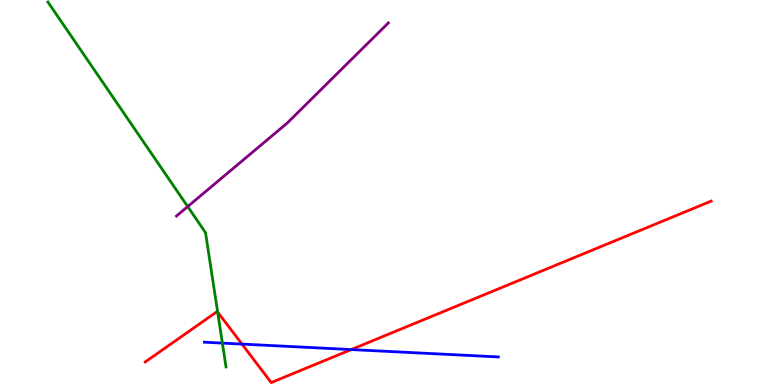[{'lines': ['blue', 'red'], 'intersections': [{'x': 3.12, 'y': 1.06}, {'x': 4.53, 'y': 0.92}]}, {'lines': ['green', 'red'], 'intersections': [{'x': 2.81, 'y': 1.89}]}, {'lines': ['purple', 'red'], 'intersections': []}, {'lines': ['blue', 'green'], 'intersections': [{'x': 2.87, 'y': 1.09}]}, {'lines': ['blue', 'purple'], 'intersections': []}, {'lines': ['green', 'purple'], 'intersections': [{'x': 2.42, 'y': 4.63}]}]